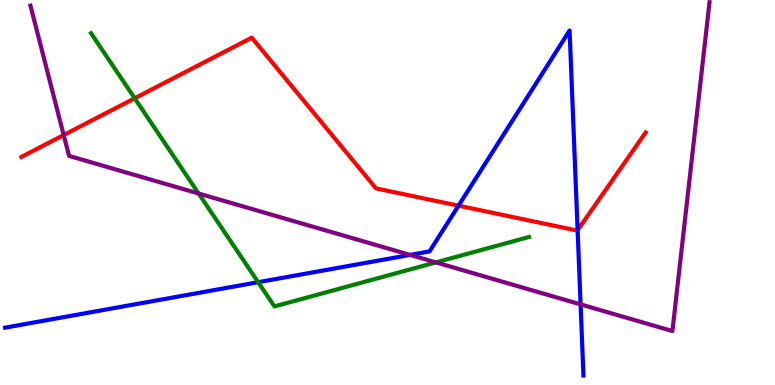[{'lines': ['blue', 'red'], 'intersections': [{'x': 5.92, 'y': 4.66}, {'x': 7.45, 'y': 4.02}]}, {'lines': ['green', 'red'], 'intersections': [{'x': 1.74, 'y': 7.45}]}, {'lines': ['purple', 'red'], 'intersections': [{'x': 0.822, 'y': 6.49}]}, {'lines': ['blue', 'green'], 'intersections': [{'x': 3.33, 'y': 2.67}]}, {'lines': ['blue', 'purple'], 'intersections': [{'x': 5.29, 'y': 3.38}, {'x': 7.49, 'y': 2.09}]}, {'lines': ['green', 'purple'], 'intersections': [{'x': 2.56, 'y': 4.97}, {'x': 5.62, 'y': 3.18}]}]